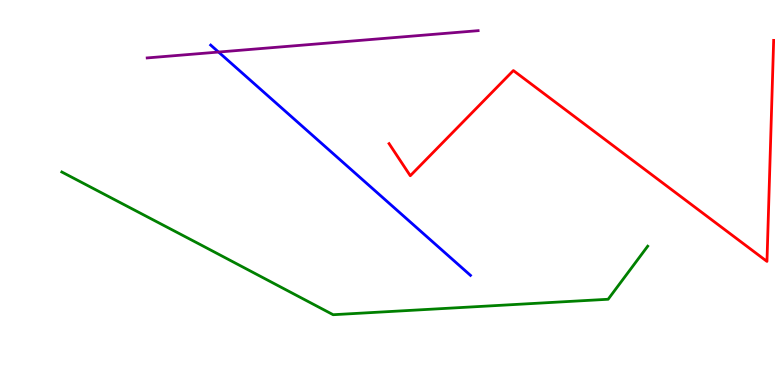[{'lines': ['blue', 'red'], 'intersections': []}, {'lines': ['green', 'red'], 'intersections': []}, {'lines': ['purple', 'red'], 'intersections': []}, {'lines': ['blue', 'green'], 'intersections': []}, {'lines': ['blue', 'purple'], 'intersections': [{'x': 2.82, 'y': 8.65}]}, {'lines': ['green', 'purple'], 'intersections': []}]